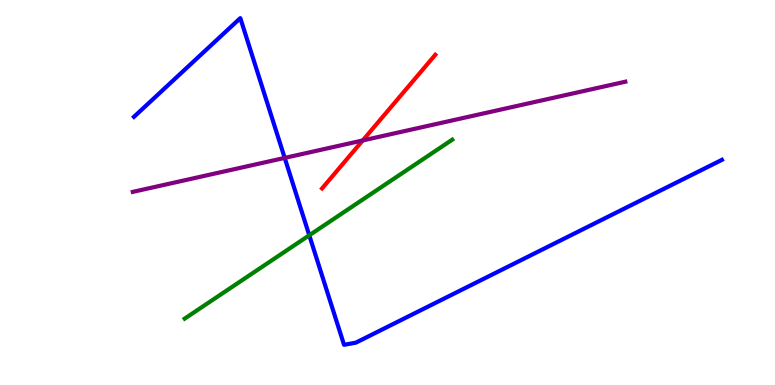[{'lines': ['blue', 'red'], 'intersections': []}, {'lines': ['green', 'red'], 'intersections': []}, {'lines': ['purple', 'red'], 'intersections': [{'x': 4.68, 'y': 6.35}]}, {'lines': ['blue', 'green'], 'intersections': [{'x': 3.99, 'y': 3.89}]}, {'lines': ['blue', 'purple'], 'intersections': [{'x': 3.67, 'y': 5.9}]}, {'lines': ['green', 'purple'], 'intersections': []}]